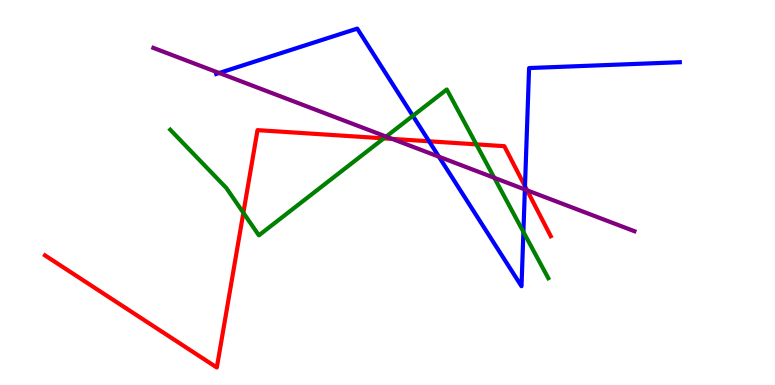[{'lines': ['blue', 'red'], 'intersections': [{'x': 5.54, 'y': 6.33}, {'x': 6.77, 'y': 5.16}]}, {'lines': ['green', 'red'], 'intersections': [{'x': 3.14, 'y': 4.47}, {'x': 4.95, 'y': 6.41}, {'x': 6.15, 'y': 6.25}]}, {'lines': ['purple', 'red'], 'intersections': [{'x': 5.06, 'y': 6.39}, {'x': 6.8, 'y': 5.06}]}, {'lines': ['blue', 'green'], 'intersections': [{'x': 5.33, 'y': 6.99}, {'x': 6.75, 'y': 3.98}]}, {'lines': ['blue', 'purple'], 'intersections': [{'x': 2.83, 'y': 8.1}, {'x': 5.66, 'y': 5.93}, {'x': 6.77, 'y': 5.08}]}, {'lines': ['green', 'purple'], 'intersections': [{'x': 4.98, 'y': 6.45}, {'x': 6.38, 'y': 5.38}]}]